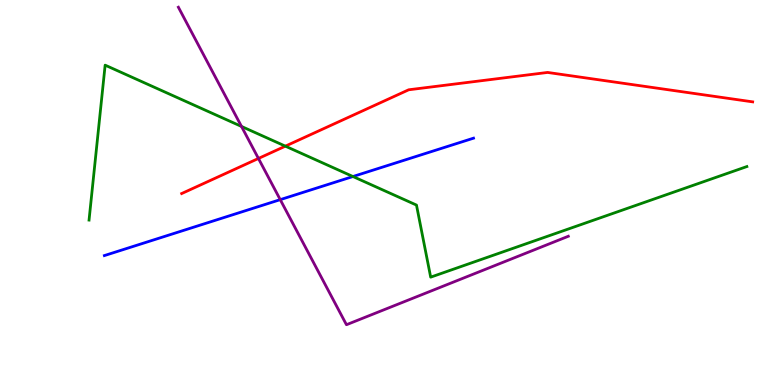[{'lines': ['blue', 'red'], 'intersections': []}, {'lines': ['green', 'red'], 'intersections': [{'x': 3.68, 'y': 6.2}]}, {'lines': ['purple', 'red'], 'intersections': [{'x': 3.33, 'y': 5.88}]}, {'lines': ['blue', 'green'], 'intersections': [{'x': 4.55, 'y': 5.41}]}, {'lines': ['blue', 'purple'], 'intersections': [{'x': 3.62, 'y': 4.81}]}, {'lines': ['green', 'purple'], 'intersections': [{'x': 3.12, 'y': 6.72}]}]